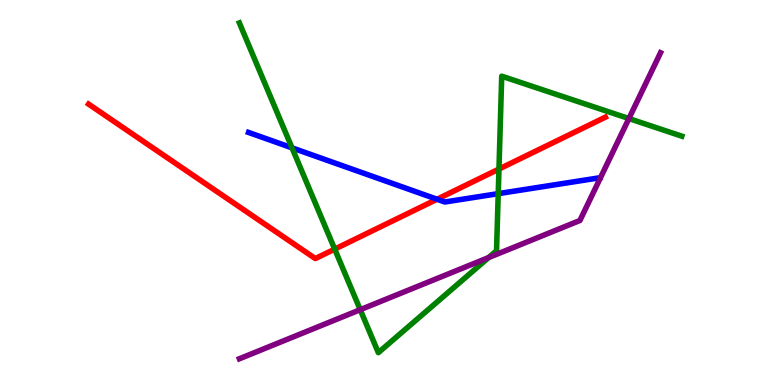[{'lines': ['blue', 'red'], 'intersections': [{'x': 5.64, 'y': 4.82}]}, {'lines': ['green', 'red'], 'intersections': [{'x': 4.32, 'y': 3.53}, {'x': 6.44, 'y': 5.61}]}, {'lines': ['purple', 'red'], 'intersections': []}, {'lines': ['blue', 'green'], 'intersections': [{'x': 3.77, 'y': 6.16}, {'x': 6.43, 'y': 4.97}]}, {'lines': ['blue', 'purple'], 'intersections': []}, {'lines': ['green', 'purple'], 'intersections': [{'x': 4.65, 'y': 1.96}, {'x': 6.3, 'y': 3.31}, {'x': 8.11, 'y': 6.92}]}]